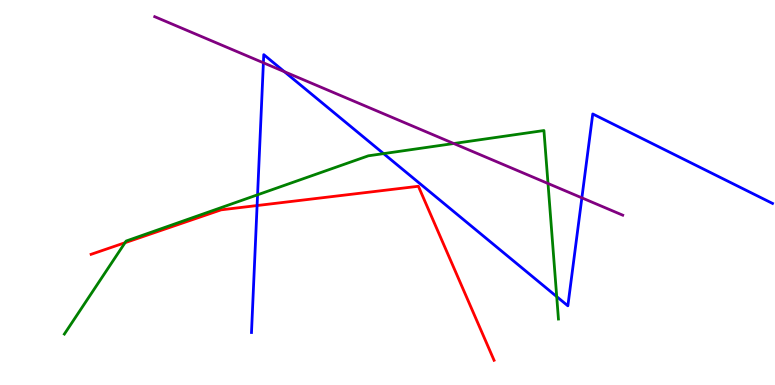[{'lines': ['blue', 'red'], 'intersections': [{'x': 3.32, 'y': 4.66}]}, {'lines': ['green', 'red'], 'intersections': [{'x': 1.61, 'y': 3.7}]}, {'lines': ['purple', 'red'], 'intersections': []}, {'lines': ['blue', 'green'], 'intersections': [{'x': 3.32, 'y': 4.94}, {'x': 4.95, 'y': 6.01}, {'x': 7.18, 'y': 2.3}]}, {'lines': ['blue', 'purple'], 'intersections': [{'x': 3.4, 'y': 8.37}, {'x': 3.67, 'y': 8.14}, {'x': 7.51, 'y': 4.86}]}, {'lines': ['green', 'purple'], 'intersections': [{'x': 5.85, 'y': 6.27}, {'x': 7.07, 'y': 5.23}]}]